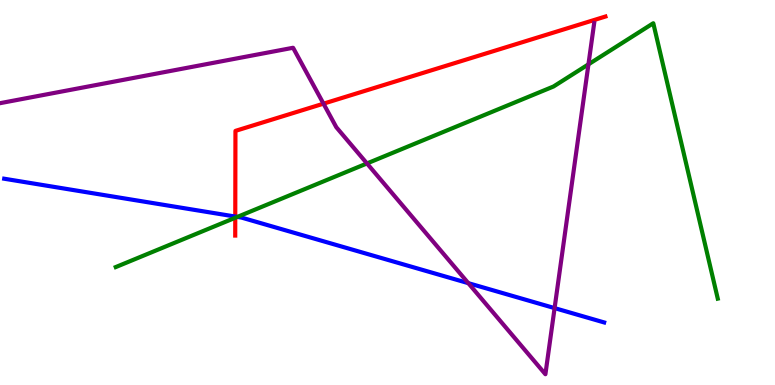[{'lines': ['blue', 'red'], 'intersections': [{'x': 3.04, 'y': 4.37}]}, {'lines': ['green', 'red'], 'intersections': [{'x': 3.04, 'y': 4.34}]}, {'lines': ['purple', 'red'], 'intersections': [{'x': 4.17, 'y': 7.31}]}, {'lines': ['blue', 'green'], 'intersections': [{'x': 3.06, 'y': 4.37}]}, {'lines': ['blue', 'purple'], 'intersections': [{'x': 6.04, 'y': 2.65}, {'x': 7.16, 'y': 2.0}]}, {'lines': ['green', 'purple'], 'intersections': [{'x': 4.74, 'y': 5.75}, {'x': 7.59, 'y': 8.33}]}]